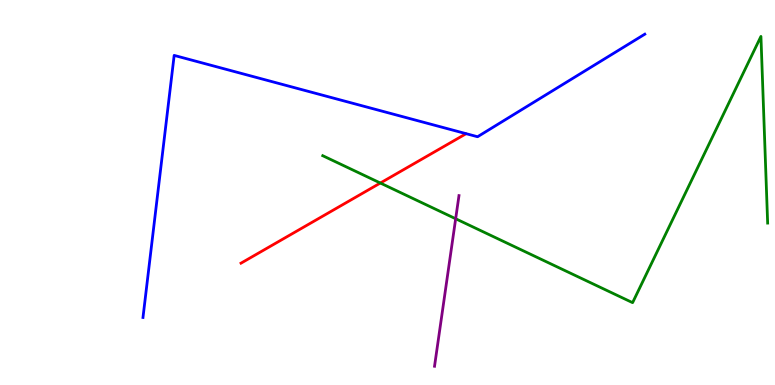[{'lines': ['blue', 'red'], 'intersections': []}, {'lines': ['green', 'red'], 'intersections': [{'x': 4.91, 'y': 5.25}]}, {'lines': ['purple', 'red'], 'intersections': []}, {'lines': ['blue', 'green'], 'intersections': []}, {'lines': ['blue', 'purple'], 'intersections': []}, {'lines': ['green', 'purple'], 'intersections': [{'x': 5.88, 'y': 4.32}]}]